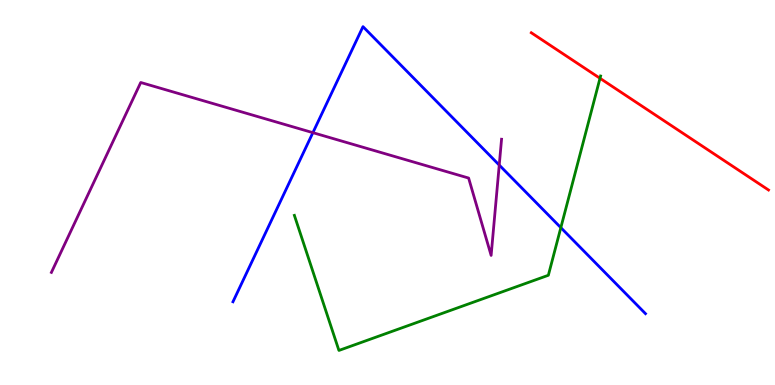[{'lines': ['blue', 'red'], 'intersections': []}, {'lines': ['green', 'red'], 'intersections': [{'x': 7.74, 'y': 7.97}]}, {'lines': ['purple', 'red'], 'intersections': []}, {'lines': ['blue', 'green'], 'intersections': [{'x': 7.24, 'y': 4.09}]}, {'lines': ['blue', 'purple'], 'intersections': [{'x': 4.04, 'y': 6.55}, {'x': 6.44, 'y': 5.71}]}, {'lines': ['green', 'purple'], 'intersections': []}]